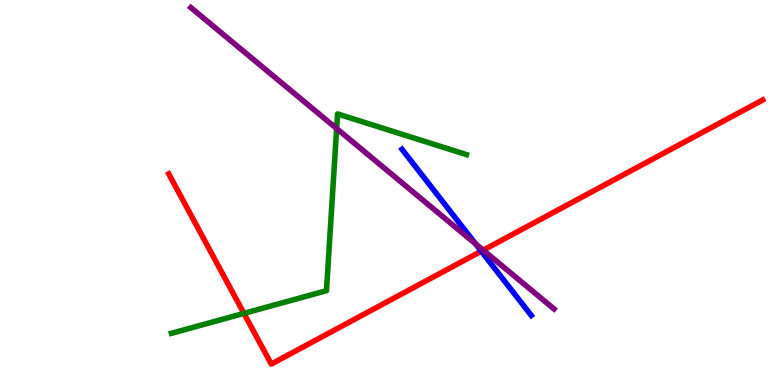[{'lines': ['blue', 'red'], 'intersections': [{'x': 6.21, 'y': 3.48}]}, {'lines': ['green', 'red'], 'intersections': [{'x': 3.15, 'y': 1.86}]}, {'lines': ['purple', 'red'], 'intersections': [{'x': 6.23, 'y': 3.5}]}, {'lines': ['blue', 'green'], 'intersections': []}, {'lines': ['blue', 'purple'], 'intersections': [{'x': 6.14, 'y': 3.67}]}, {'lines': ['green', 'purple'], 'intersections': [{'x': 4.34, 'y': 6.66}]}]